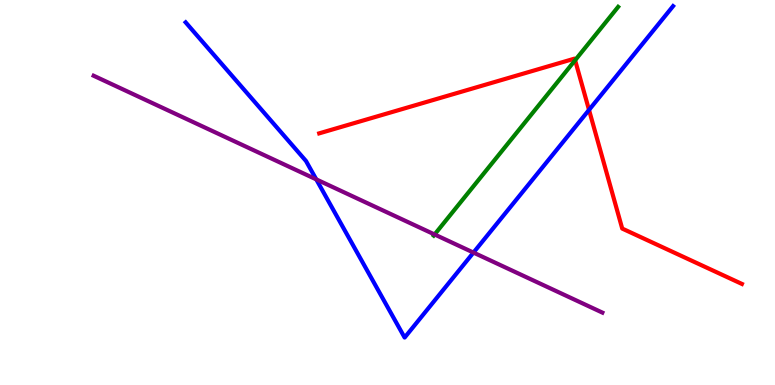[{'lines': ['blue', 'red'], 'intersections': [{'x': 7.6, 'y': 7.14}]}, {'lines': ['green', 'red'], 'intersections': [{'x': 7.42, 'y': 8.44}]}, {'lines': ['purple', 'red'], 'intersections': []}, {'lines': ['blue', 'green'], 'intersections': []}, {'lines': ['blue', 'purple'], 'intersections': [{'x': 4.08, 'y': 5.34}, {'x': 6.11, 'y': 3.44}]}, {'lines': ['green', 'purple'], 'intersections': [{'x': 5.61, 'y': 3.91}]}]